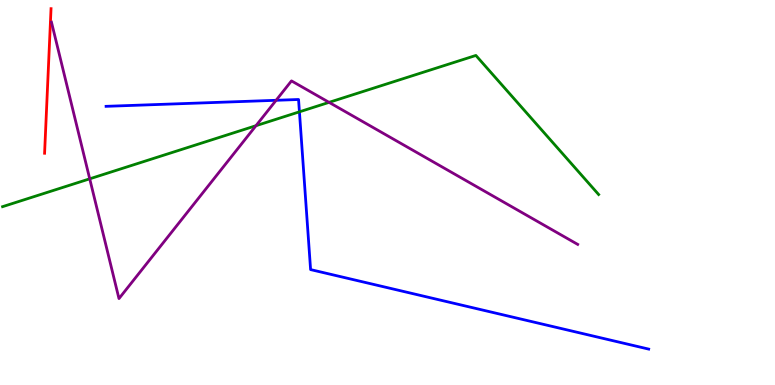[{'lines': ['blue', 'red'], 'intersections': []}, {'lines': ['green', 'red'], 'intersections': []}, {'lines': ['purple', 'red'], 'intersections': []}, {'lines': ['blue', 'green'], 'intersections': [{'x': 3.86, 'y': 7.1}]}, {'lines': ['blue', 'purple'], 'intersections': [{'x': 3.56, 'y': 7.39}]}, {'lines': ['green', 'purple'], 'intersections': [{'x': 1.16, 'y': 5.36}, {'x': 3.3, 'y': 6.74}, {'x': 4.25, 'y': 7.34}]}]